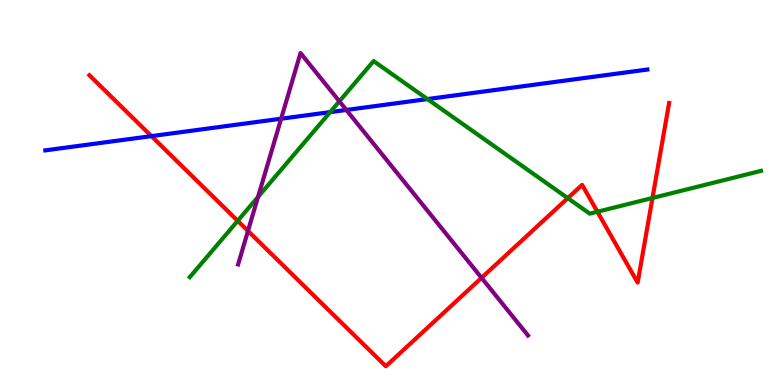[{'lines': ['blue', 'red'], 'intersections': [{'x': 1.95, 'y': 6.46}]}, {'lines': ['green', 'red'], 'intersections': [{'x': 3.07, 'y': 4.26}, {'x': 7.33, 'y': 4.85}, {'x': 7.71, 'y': 4.5}, {'x': 8.42, 'y': 4.86}]}, {'lines': ['purple', 'red'], 'intersections': [{'x': 3.2, 'y': 4.0}, {'x': 6.21, 'y': 2.78}]}, {'lines': ['blue', 'green'], 'intersections': [{'x': 4.26, 'y': 7.09}, {'x': 5.52, 'y': 7.43}]}, {'lines': ['blue', 'purple'], 'intersections': [{'x': 3.63, 'y': 6.92}, {'x': 4.47, 'y': 7.14}]}, {'lines': ['green', 'purple'], 'intersections': [{'x': 3.33, 'y': 4.89}, {'x': 4.38, 'y': 7.37}]}]